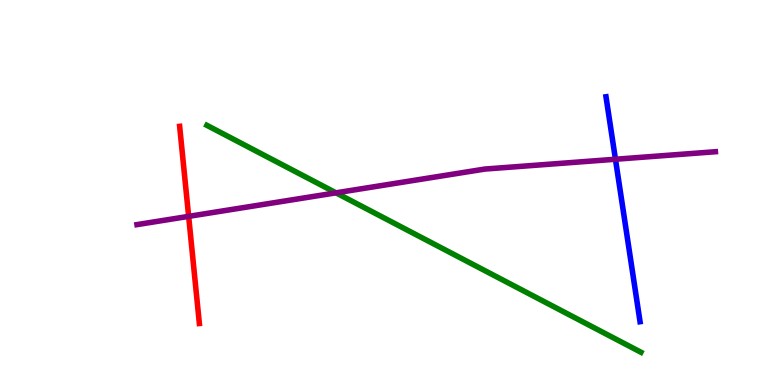[{'lines': ['blue', 'red'], 'intersections': []}, {'lines': ['green', 'red'], 'intersections': []}, {'lines': ['purple', 'red'], 'intersections': [{'x': 2.43, 'y': 4.38}]}, {'lines': ['blue', 'green'], 'intersections': []}, {'lines': ['blue', 'purple'], 'intersections': [{'x': 7.94, 'y': 5.86}]}, {'lines': ['green', 'purple'], 'intersections': [{'x': 4.34, 'y': 4.99}]}]